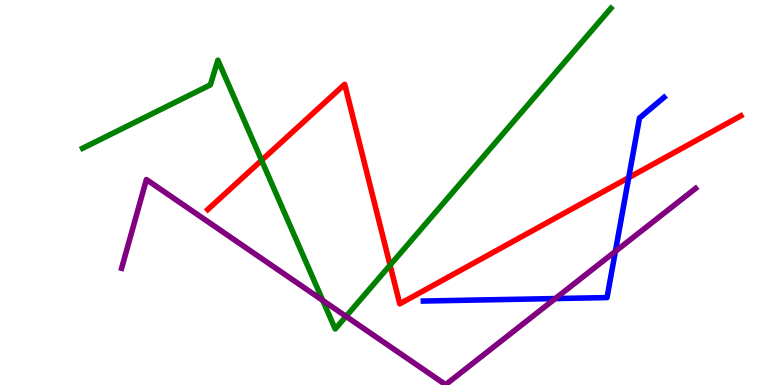[{'lines': ['blue', 'red'], 'intersections': [{'x': 8.11, 'y': 5.39}]}, {'lines': ['green', 'red'], 'intersections': [{'x': 3.38, 'y': 5.84}, {'x': 5.03, 'y': 3.11}]}, {'lines': ['purple', 'red'], 'intersections': []}, {'lines': ['blue', 'green'], 'intersections': []}, {'lines': ['blue', 'purple'], 'intersections': [{'x': 7.16, 'y': 2.25}, {'x': 7.94, 'y': 3.47}]}, {'lines': ['green', 'purple'], 'intersections': [{'x': 4.16, 'y': 2.2}, {'x': 4.46, 'y': 1.78}]}]